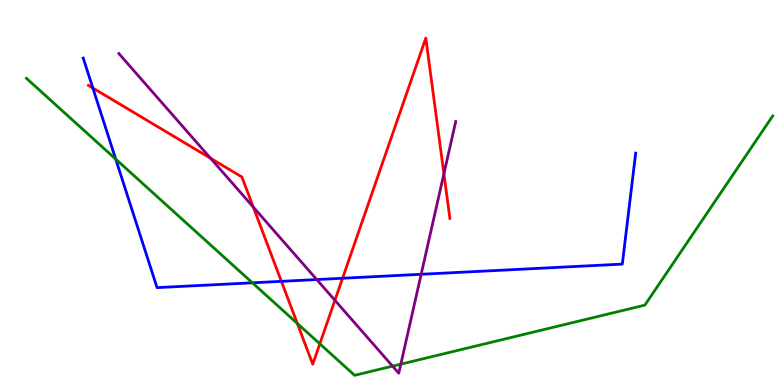[{'lines': ['blue', 'red'], 'intersections': [{'x': 1.2, 'y': 7.71}, {'x': 3.63, 'y': 2.69}, {'x': 4.42, 'y': 2.77}]}, {'lines': ['green', 'red'], 'intersections': [{'x': 3.84, 'y': 1.6}, {'x': 4.13, 'y': 1.07}]}, {'lines': ['purple', 'red'], 'intersections': [{'x': 2.72, 'y': 5.89}, {'x': 3.27, 'y': 4.62}, {'x': 4.32, 'y': 2.2}, {'x': 5.73, 'y': 5.49}]}, {'lines': ['blue', 'green'], 'intersections': [{'x': 1.49, 'y': 5.87}, {'x': 3.26, 'y': 2.65}]}, {'lines': ['blue', 'purple'], 'intersections': [{'x': 4.09, 'y': 2.74}, {'x': 5.43, 'y': 2.88}]}, {'lines': ['green', 'purple'], 'intersections': [{'x': 5.07, 'y': 0.49}, {'x': 5.17, 'y': 0.541}]}]